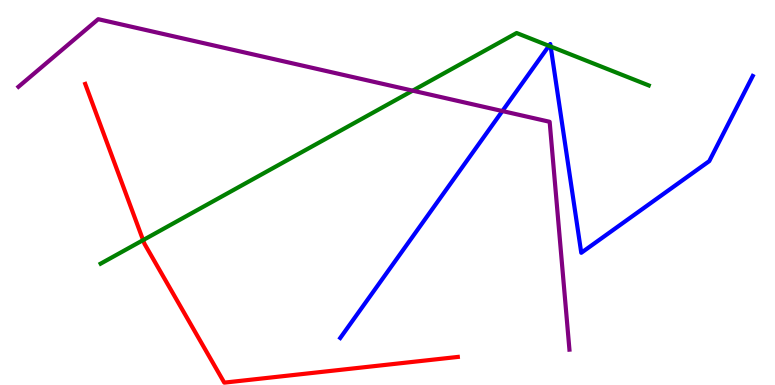[{'lines': ['blue', 'red'], 'intersections': []}, {'lines': ['green', 'red'], 'intersections': [{'x': 1.85, 'y': 3.76}]}, {'lines': ['purple', 'red'], 'intersections': []}, {'lines': ['blue', 'green'], 'intersections': [{'x': 7.08, 'y': 8.81}, {'x': 7.11, 'y': 8.79}]}, {'lines': ['blue', 'purple'], 'intersections': [{'x': 6.48, 'y': 7.12}]}, {'lines': ['green', 'purple'], 'intersections': [{'x': 5.32, 'y': 7.65}]}]